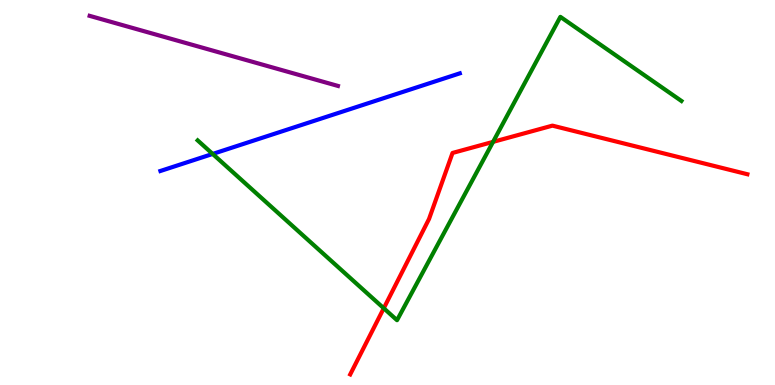[{'lines': ['blue', 'red'], 'intersections': []}, {'lines': ['green', 'red'], 'intersections': [{'x': 4.95, 'y': 1.99}, {'x': 6.36, 'y': 6.32}]}, {'lines': ['purple', 'red'], 'intersections': []}, {'lines': ['blue', 'green'], 'intersections': [{'x': 2.74, 'y': 6.0}]}, {'lines': ['blue', 'purple'], 'intersections': []}, {'lines': ['green', 'purple'], 'intersections': []}]